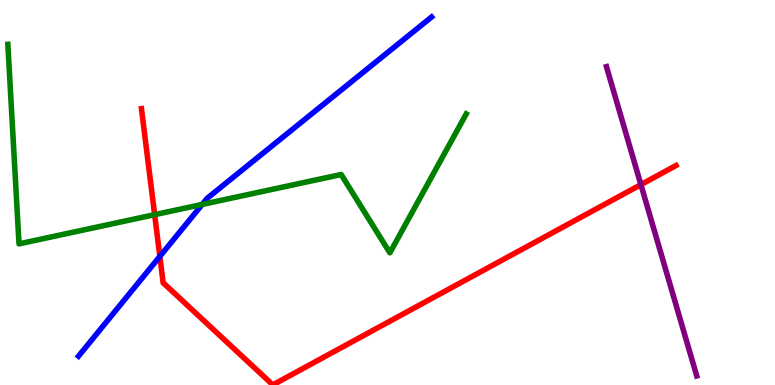[{'lines': ['blue', 'red'], 'intersections': [{'x': 2.06, 'y': 3.34}]}, {'lines': ['green', 'red'], 'intersections': [{'x': 2.0, 'y': 4.42}]}, {'lines': ['purple', 'red'], 'intersections': [{'x': 8.27, 'y': 5.2}]}, {'lines': ['blue', 'green'], 'intersections': [{'x': 2.61, 'y': 4.69}]}, {'lines': ['blue', 'purple'], 'intersections': []}, {'lines': ['green', 'purple'], 'intersections': []}]